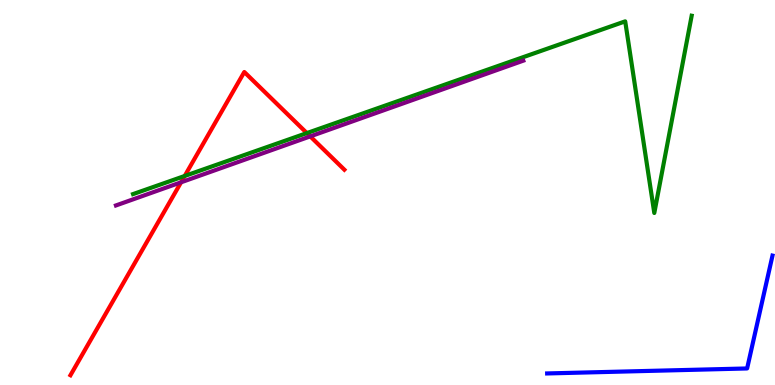[{'lines': ['blue', 'red'], 'intersections': []}, {'lines': ['green', 'red'], 'intersections': [{'x': 2.38, 'y': 5.43}, {'x': 3.96, 'y': 6.54}]}, {'lines': ['purple', 'red'], 'intersections': [{'x': 2.34, 'y': 5.27}, {'x': 4.0, 'y': 6.46}]}, {'lines': ['blue', 'green'], 'intersections': []}, {'lines': ['blue', 'purple'], 'intersections': []}, {'lines': ['green', 'purple'], 'intersections': []}]